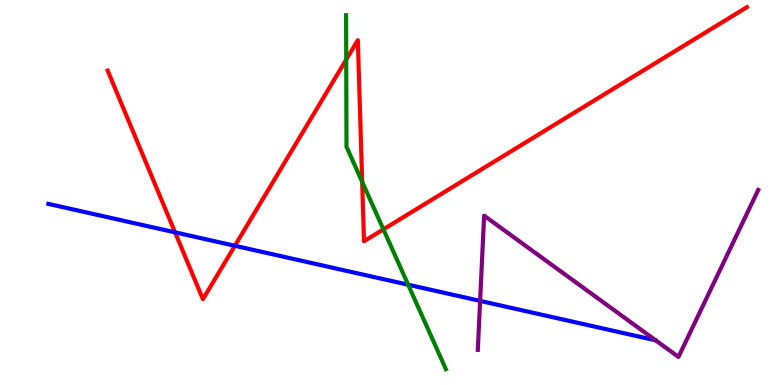[{'lines': ['blue', 'red'], 'intersections': [{'x': 2.26, 'y': 3.96}, {'x': 3.03, 'y': 3.62}]}, {'lines': ['green', 'red'], 'intersections': [{'x': 4.47, 'y': 8.45}, {'x': 4.67, 'y': 5.28}, {'x': 4.95, 'y': 4.04}]}, {'lines': ['purple', 'red'], 'intersections': []}, {'lines': ['blue', 'green'], 'intersections': [{'x': 5.27, 'y': 2.6}]}, {'lines': ['blue', 'purple'], 'intersections': [{'x': 6.2, 'y': 2.18}]}, {'lines': ['green', 'purple'], 'intersections': []}]